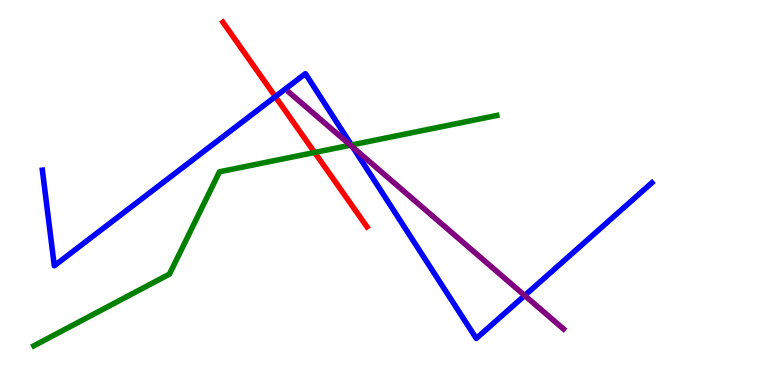[{'lines': ['blue', 'red'], 'intersections': [{'x': 3.55, 'y': 7.49}]}, {'lines': ['green', 'red'], 'intersections': [{'x': 4.06, 'y': 6.04}]}, {'lines': ['purple', 'red'], 'intersections': []}, {'lines': ['blue', 'green'], 'intersections': [{'x': 4.53, 'y': 6.23}]}, {'lines': ['blue', 'purple'], 'intersections': [{'x': 4.56, 'y': 6.17}, {'x': 6.77, 'y': 2.32}]}, {'lines': ['green', 'purple'], 'intersections': [{'x': 4.52, 'y': 6.23}]}]